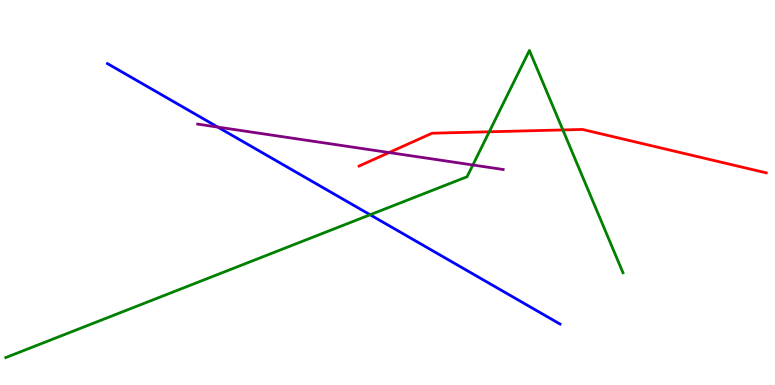[{'lines': ['blue', 'red'], 'intersections': []}, {'lines': ['green', 'red'], 'intersections': [{'x': 6.31, 'y': 6.58}, {'x': 7.26, 'y': 6.62}]}, {'lines': ['purple', 'red'], 'intersections': [{'x': 5.02, 'y': 6.04}]}, {'lines': ['blue', 'green'], 'intersections': [{'x': 4.78, 'y': 4.42}]}, {'lines': ['blue', 'purple'], 'intersections': [{'x': 2.81, 'y': 6.7}]}, {'lines': ['green', 'purple'], 'intersections': [{'x': 6.1, 'y': 5.71}]}]